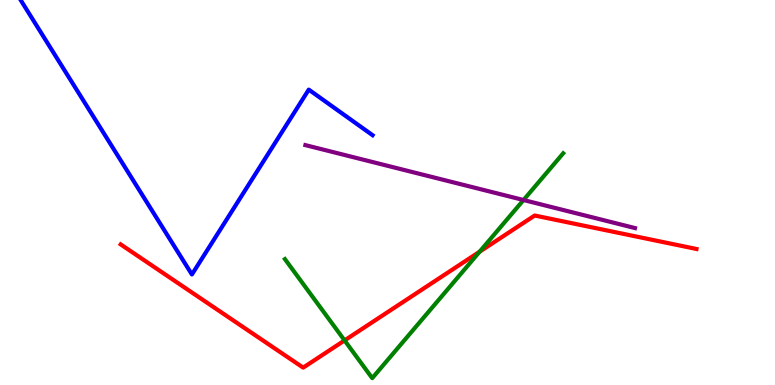[{'lines': ['blue', 'red'], 'intersections': []}, {'lines': ['green', 'red'], 'intersections': [{'x': 4.45, 'y': 1.16}, {'x': 6.19, 'y': 3.46}]}, {'lines': ['purple', 'red'], 'intersections': []}, {'lines': ['blue', 'green'], 'intersections': []}, {'lines': ['blue', 'purple'], 'intersections': []}, {'lines': ['green', 'purple'], 'intersections': [{'x': 6.76, 'y': 4.8}]}]